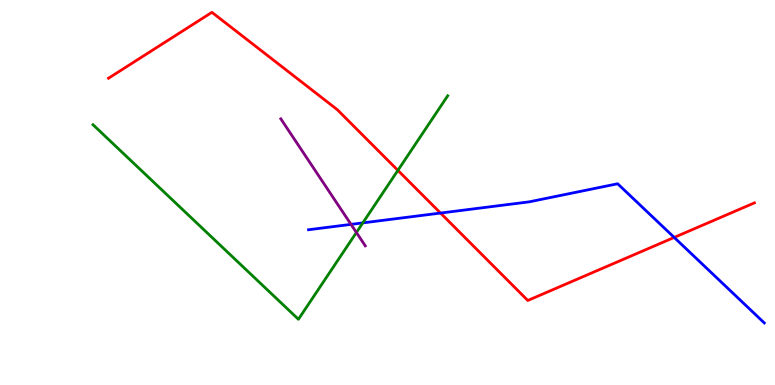[{'lines': ['blue', 'red'], 'intersections': [{'x': 5.68, 'y': 4.47}, {'x': 8.7, 'y': 3.83}]}, {'lines': ['green', 'red'], 'intersections': [{'x': 5.13, 'y': 5.57}]}, {'lines': ['purple', 'red'], 'intersections': []}, {'lines': ['blue', 'green'], 'intersections': [{'x': 4.68, 'y': 4.21}]}, {'lines': ['blue', 'purple'], 'intersections': [{'x': 4.53, 'y': 4.17}]}, {'lines': ['green', 'purple'], 'intersections': [{'x': 4.6, 'y': 3.96}]}]